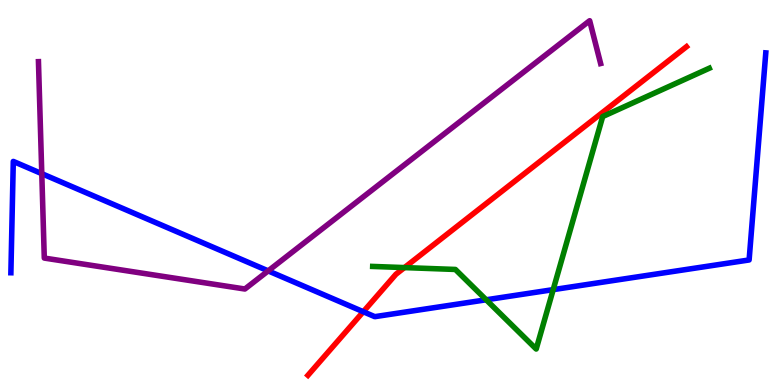[{'lines': ['blue', 'red'], 'intersections': [{'x': 4.69, 'y': 1.9}]}, {'lines': ['green', 'red'], 'intersections': [{'x': 5.22, 'y': 3.05}]}, {'lines': ['purple', 'red'], 'intersections': []}, {'lines': ['blue', 'green'], 'intersections': [{'x': 6.27, 'y': 2.21}, {'x': 7.14, 'y': 2.48}]}, {'lines': ['blue', 'purple'], 'intersections': [{'x': 0.539, 'y': 5.49}, {'x': 3.46, 'y': 2.96}]}, {'lines': ['green', 'purple'], 'intersections': []}]